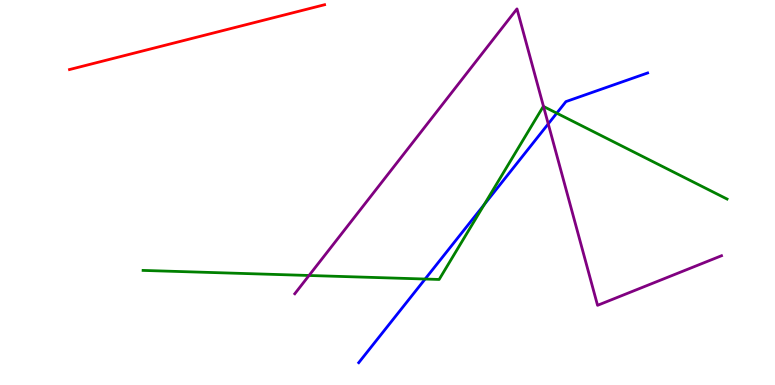[{'lines': ['blue', 'red'], 'intersections': []}, {'lines': ['green', 'red'], 'intersections': []}, {'lines': ['purple', 'red'], 'intersections': []}, {'lines': ['blue', 'green'], 'intersections': [{'x': 5.49, 'y': 2.75}, {'x': 6.25, 'y': 4.69}, {'x': 7.18, 'y': 7.06}]}, {'lines': ['blue', 'purple'], 'intersections': [{'x': 7.07, 'y': 6.78}]}, {'lines': ['green', 'purple'], 'intersections': [{'x': 3.99, 'y': 2.84}, {'x': 7.01, 'y': 7.23}]}]